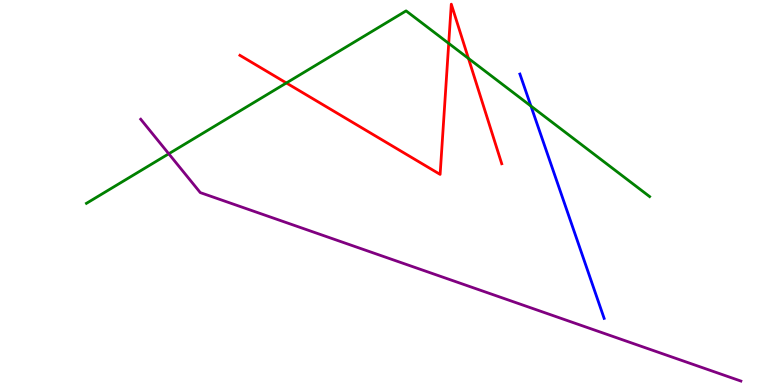[{'lines': ['blue', 'red'], 'intersections': []}, {'lines': ['green', 'red'], 'intersections': [{'x': 3.7, 'y': 7.85}, {'x': 5.79, 'y': 8.87}, {'x': 6.04, 'y': 8.48}]}, {'lines': ['purple', 'red'], 'intersections': []}, {'lines': ['blue', 'green'], 'intersections': [{'x': 6.85, 'y': 7.24}]}, {'lines': ['blue', 'purple'], 'intersections': []}, {'lines': ['green', 'purple'], 'intersections': [{'x': 2.18, 'y': 6.01}]}]